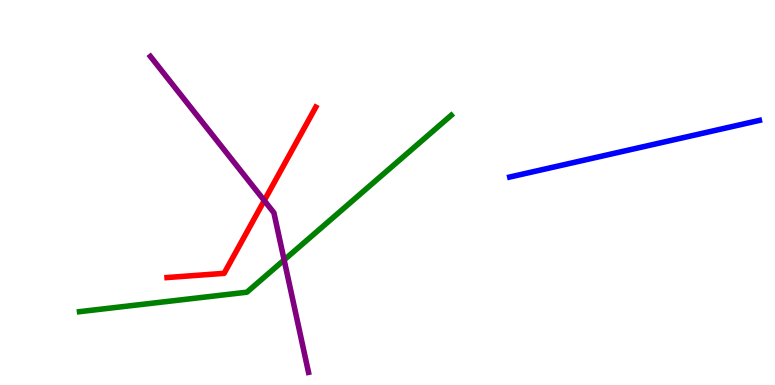[{'lines': ['blue', 'red'], 'intersections': []}, {'lines': ['green', 'red'], 'intersections': []}, {'lines': ['purple', 'red'], 'intersections': [{'x': 3.41, 'y': 4.79}]}, {'lines': ['blue', 'green'], 'intersections': []}, {'lines': ['blue', 'purple'], 'intersections': []}, {'lines': ['green', 'purple'], 'intersections': [{'x': 3.67, 'y': 3.25}]}]